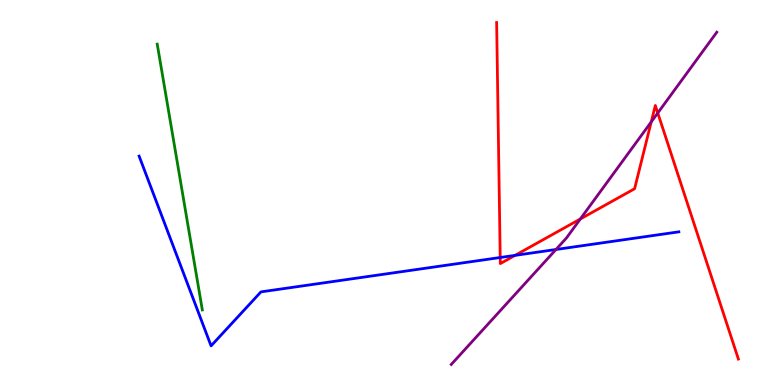[{'lines': ['blue', 'red'], 'intersections': [{'x': 6.45, 'y': 3.31}, {'x': 6.65, 'y': 3.37}]}, {'lines': ['green', 'red'], 'intersections': []}, {'lines': ['purple', 'red'], 'intersections': [{'x': 7.49, 'y': 4.31}, {'x': 8.4, 'y': 6.83}, {'x': 8.49, 'y': 7.07}]}, {'lines': ['blue', 'green'], 'intersections': []}, {'lines': ['blue', 'purple'], 'intersections': [{'x': 7.17, 'y': 3.52}]}, {'lines': ['green', 'purple'], 'intersections': []}]